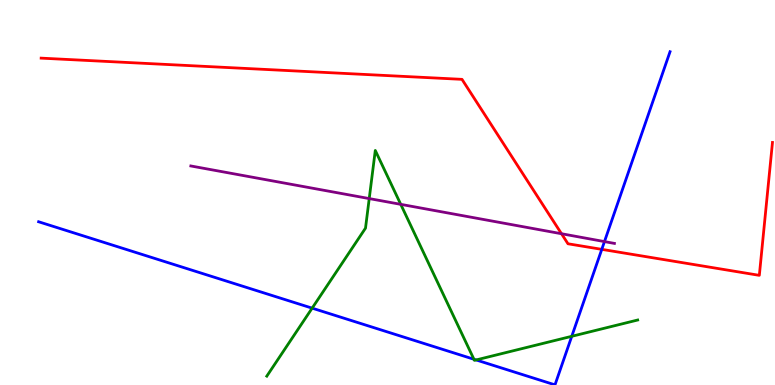[{'lines': ['blue', 'red'], 'intersections': [{'x': 7.76, 'y': 3.52}]}, {'lines': ['green', 'red'], 'intersections': []}, {'lines': ['purple', 'red'], 'intersections': [{'x': 7.25, 'y': 3.93}]}, {'lines': ['blue', 'green'], 'intersections': [{'x': 4.03, 'y': 2.0}, {'x': 6.12, 'y': 0.669}, {'x': 6.14, 'y': 0.651}, {'x': 7.38, 'y': 1.26}]}, {'lines': ['blue', 'purple'], 'intersections': [{'x': 7.8, 'y': 3.72}]}, {'lines': ['green', 'purple'], 'intersections': [{'x': 4.76, 'y': 4.84}, {'x': 5.17, 'y': 4.69}]}]